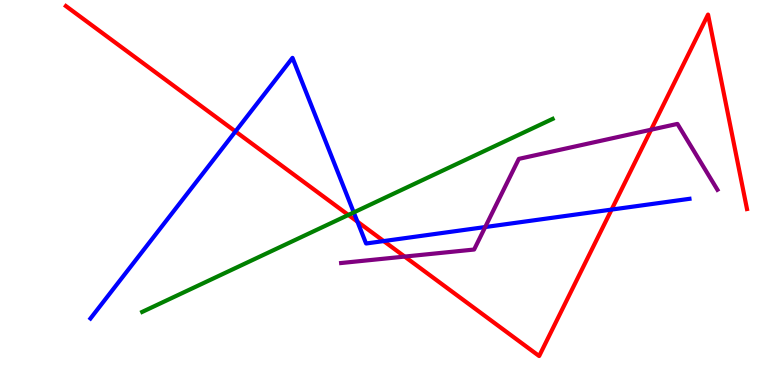[{'lines': ['blue', 'red'], 'intersections': [{'x': 3.04, 'y': 6.59}, {'x': 4.61, 'y': 4.24}, {'x': 4.95, 'y': 3.74}, {'x': 7.89, 'y': 4.56}]}, {'lines': ['green', 'red'], 'intersections': [{'x': 4.5, 'y': 4.42}]}, {'lines': ['purple', 'red'], 'intersections': [{'x': 5.22, 'y': 3.34}, {'x': 8.4, 'y': 6.63}]}, {'lines': ['blue', 'green'], 'intersections': [{'x': 4.56, 'y': 4.48}]}, {'lines': ['blue', 'purple'], 'intersections': [{'x': 6.26, 'y': 4.1}]}, {'lines': ['green', 'purple'], 'intersections': []}]